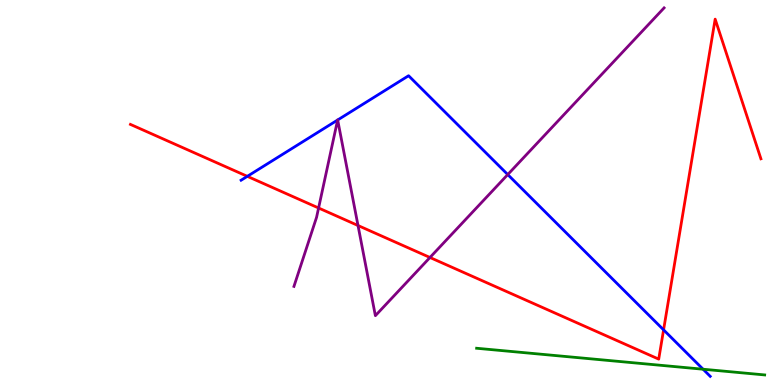[{'lines': ['blue', 'red'], 'intersections': [{'x': 3.19, 'y': 5.42}, {'x': 8.56, 'y': 1.43}]}, {'lines': ['green', 'red'], 'intersections': []}, {'lines': ['purple', 'red'], 'intersections': [{'x': 4.11, 'y': 4.6}, {'x': 4.62, 'y': 4.14}, {'x': 5.55, 'y': 3.31}]}, {'lines': ['blue', 'green'], 'intersections': [{'x': 9.07, 'y': 0.41}]}, {'lines': ['blue', 'purple'], 'intersections': [{'x': 4.36, 'y': 6.88}, {'x': 4.36, 'y': 6.88}, {'x': 6.55, 'y': 5.47}]}, {'lines': ['green', 'purple'], 'intersections': []}]